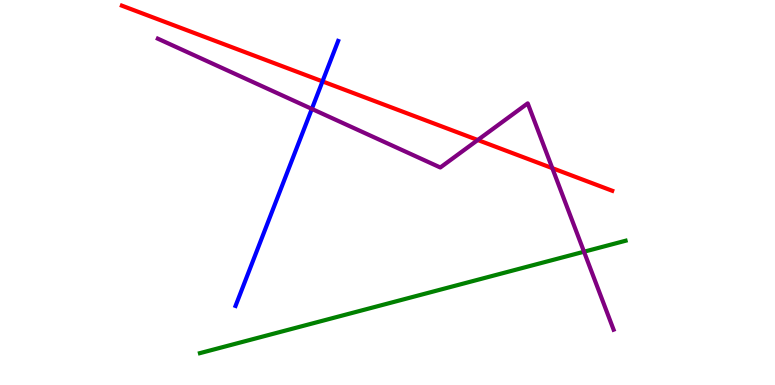[{'lines': ['blue', 'red'], 'intersections': [{'x': 4.16, 'y': 7.89}]}, {'lines': ['green', 'red'], 'intersections': []}, {'lines': ['purple', 'red'], 'intersections': [{'x': 6.16, 'y': 6.36}, {'x': 7.13, 'y': 5.63}]}, {'lines': ['blue', 'green'], 'intersections': []}, {'lines': ['blue', 'purple'], 'intersections': [{'x': 4.02, 'y': 7.17}]}, {'lines': ['green', 'purple'], 'intersections': [{'x': 7.54, 'y': 3.46}]}]